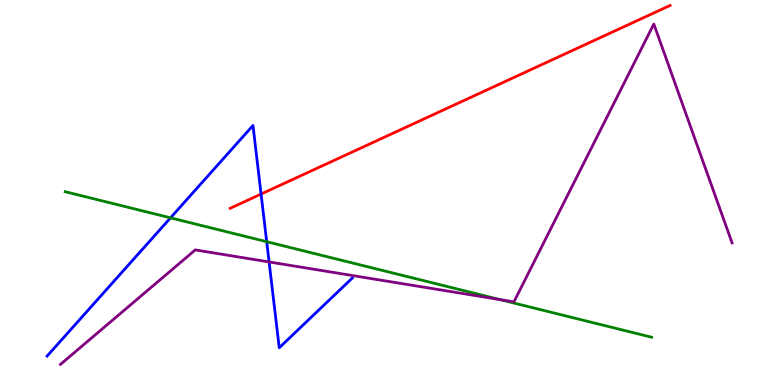[{'lines': ['blue', 'red'], 'intersections': [{'x': 3.37, 'y': 4.96}]}, {'lines': ['green', 'red'], 'intersections': []}, {'lines': ['purple', 'red'], 'intersections': []}, {'lines': ['blue', 'green'], 'intersections': [{'x': 2.2, 'y': 4.34}, {'x': 3.44, 'y': 3.72}]}, {'lines': ['blue', 'purple'], 'intersections': [{'x': 3.47, 'y': 3.2}]}, {'lines': ['green', 'purple'], 'intersections': [{'x': 6.45, 'y': 2.22}]}]